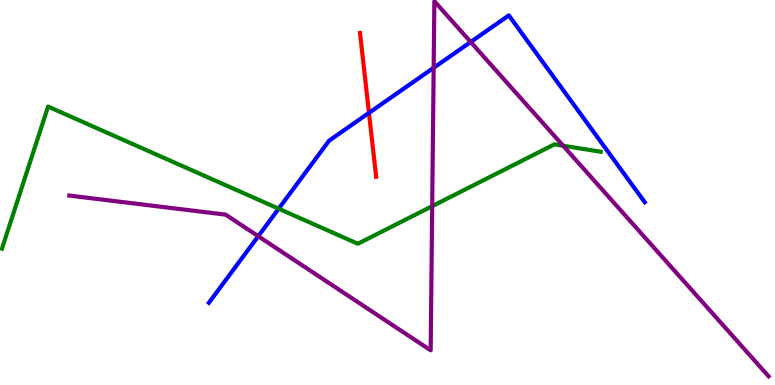[{'lines': ['blue', 'red'], 'intersections': [{'x': 4.76, 'y': 7.07}]}, {'lines': ['green', 'red'], 'intersections': []}, {'lines': ['purple', 'red'], 'intersections': []}, {'lines': ['blue', 'green'], 'intersections': [{'x': 3.6, 'y': 4.58}]}, {'lines': ['blue', 'purple'], 'intersections': [{'x': 3.33, 'y': 3.86}, {'x': 5.6, 'y': 8.24}, {'x': 6.07, 'y': 8.91}]}, {'lines': ['green', 'purple'], 'intersections': [{'x': 5.58, 'y': 4.65}, {'x': 7.27, 'y': 6.22}]}]